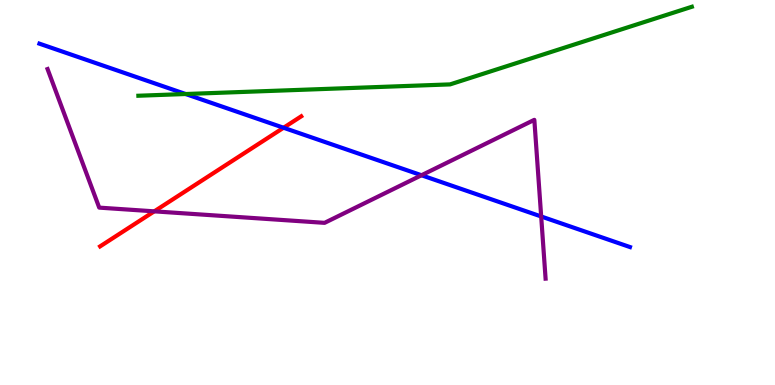[{'lines': ['blue', 'red'], 'intersections': [{'x': 3.66, 'y': 6.68}]}, {'lines': ['green', 'red'], 'intersections': []}, {'lines': ['purple', 'red'], 'intersections': [{'x': 1.99, 'y': 4.51}]}, {'lines': ['blue', 'green'], 'intersections': [{'x': 2.4, 'y': 7.56}]}, {'lines': ['blue', 'purple'], 'intersections': [{'x': 5.44, 'y': 5.45}, {'x': 6.98, 'y': 4.38}]}, {'lines': ['green', 'purple'], 'intersections': []}]